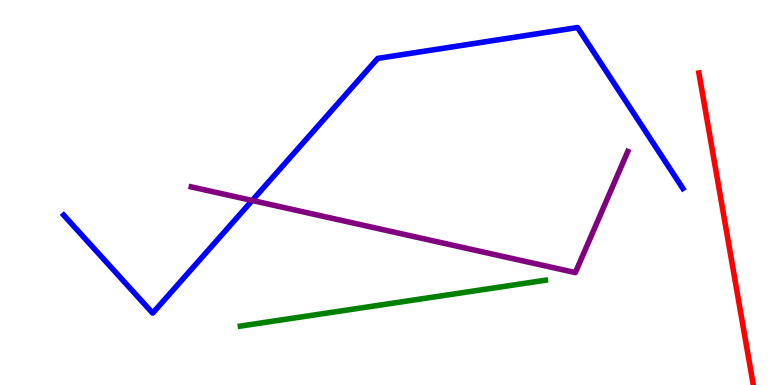[{'lines': ['blue', 'red'], 'intersections': []}, {'lines': ['green', 'red'], 'intersections': []}, {'lines': ['purple', 'red'], 'intersections': []}, {'lines': ['blue', 'green'], 'intersections': []}, {'lines': ['blue', 'purple'], 'intersections': [{'x': 3.25, 'y': 4.79}]}, {'lines': ['green', 'purple'], 'intersections': []}]